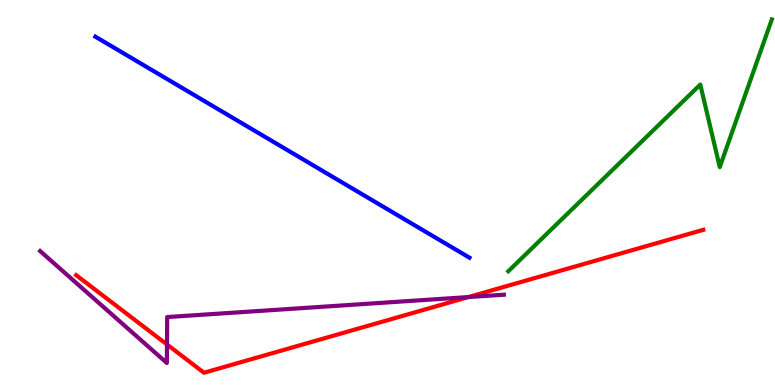[{'lines': ['blue', 'red'], 'intersections': []}, {'lines': ['green', 'red'], 'intersections': []}, {'lines': ['purple', 'red'], 'intersections': [{'x': 2.15, 'y': 1.05}, {'x': 6.04, 'y': 2.28}]}, {'lines': ['blue', 'green'], 'intersections': []}, {'lines': ['blue', 'purple'], 'intersections': []}, {'lines': ['green', 'purple'], 'intersections': []}]